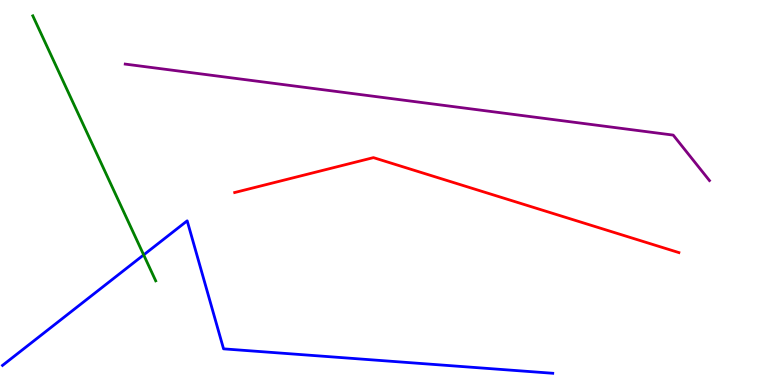[{'lines': ['blue', 'red'], 'intersections': []}, {'lines': ['green', 'red'], 'intersections': []}, {'lines': ['purple', 'red'], 'intersections': []}, {'lines': ['blue', 'green'], 'intersections': [{'x': 1.85, 'y': 3.38}]}, {'lines': ['blue', 'purple'], 'intersections': []}, {'lines': ['green', 'purple'], 'intersections': []}]